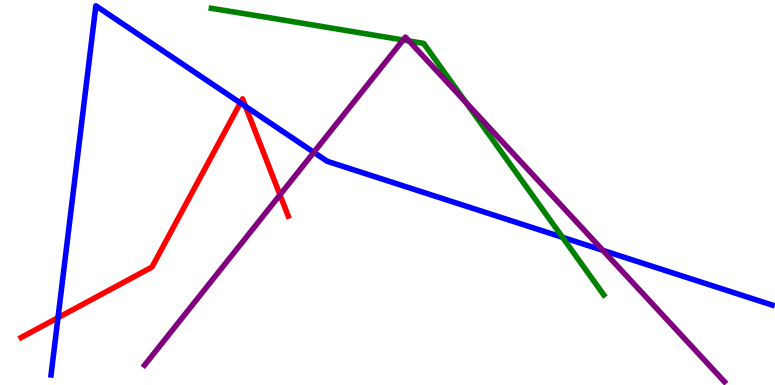[{'lines': ['blue', 'red'], 'intersections': [{'x': 0.748, 'y': 1.75}, {'x': 3.1, 'y': 7.33}, {'x': 3.17, 'y': 7.24}]}, {'lines': ['green', 'red'], 'intersections': []}, {'lines': ['purple', 'red'], 'intersections': [{'x': 3.61, 'y': 4.94}]}, {'lines': ['blue', 'green'], 'intersections': [{'x': 7.26, 'y': 3.84}]}, {'lines': ['blue', 'purple'], 'intersections': [{'x': 4.05, 'y': 6.04}, {'x': 7.78, 'y': 3.5}]}, {'lines': ['green', 'purple'], 'intersections': [{'x': 5.2, 'y': 8.96}, {'x': 5.28, 'y': 8.94}, {'x': 6.01, 'y': 7.34}]}]